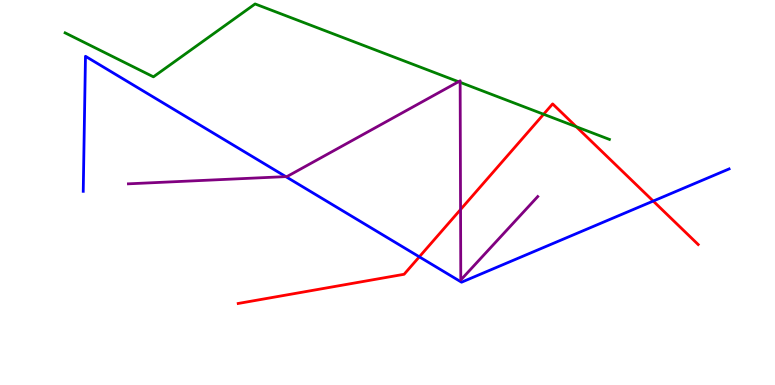[{'lines': ['blue', 'red'], 'intersections': [{'x': 5.41, 'y': 3.33}, {'x': 8.43, 'y': 4.78}]}, {'lines': ['green', 'red'], 'intersections': [{'x': 7.01, 'y': 7.03}, {'x': 7.44, 'y': 6.71}]}, {'lines': ['purple', 'red'], 'intersections': [{'x': 5.94, 'y': 4.56}]}, {'lines': ['blue', 'green'], 'intersections': []}, {'lines': ['blue', 'purple'], 'intersections': [{'x': 3.69, 'y': 5.41}]}, {'lines': ['green', 'purple'], 'intersections': [{'x': 5.92, 'y': 7.88}, {'x': 5.94, 'y': 7.86}]}]